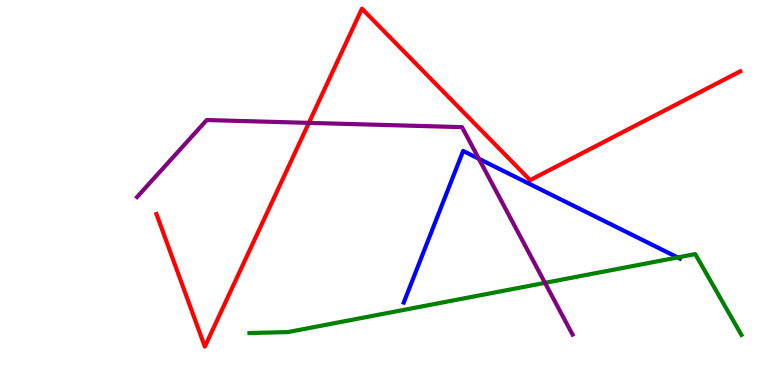[{'lines': ['blue', 'red'], 'intersections': []}, {'lines': ['green', 'red'], 'intersections': []}, {'lines': ['purple', 'red'], 'intersections': [{'x': 3.99, 'y': 6.81}]}, {'lines': ['blue', 'green'], 'intersections': [{'x': 8.74, 'y': 3.31}]}, {'lines': ['blue', 'purple'], 'intersections': [{'x': 6.18, 'y': 5.88}]}, {'lines': ['green', 'purple'], 'intersections': [{'x': 7.03, 'y': 2.65}]}]